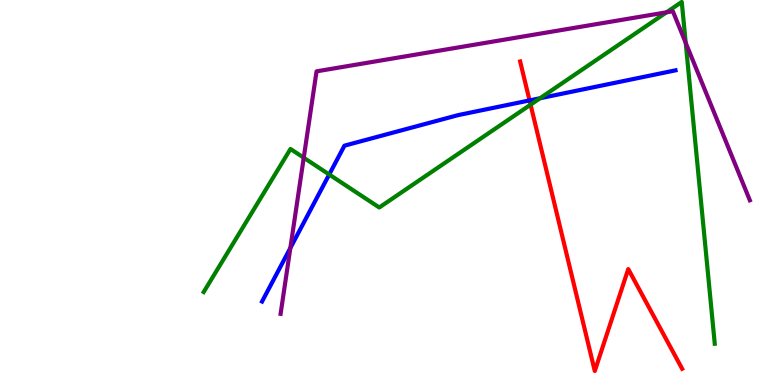[{'lines': ['blue', 'red'], 'intersections': [{'x': 6.83, 'y': 7.39}]}, {'lines': ['green', 'red'], 'intersections': [{'x': 6.85, 'y': 7.28}]}, {'lines': ['purple', 'red'], 'intersections': []}, {'lines': ['blue', 'green'], 'intersections': [{'x': 4.25, 'y': 5.47}, {'x': 6.97, 'y': 7.45}]}, {'lines': ['blue', 'purple'], 'intersections': [{'x': 3.75, 'y': 3.56}]}, {'lines': ['green', 'purple'], 'intersections': [{'x': 3.92, 'y': 5.9}, {'x': 8.6, 'y': 9.68}, {'x': 8.85, 'y': 8.89}]}]